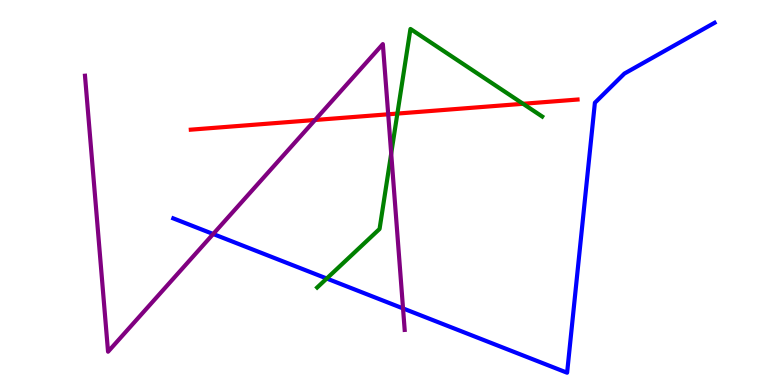[{'lines': ['blue', 'red'], 'intersections': []}, {'lines': ['green', 'red'], 'intersections': [{'x': 5.13, 'y': 7.05}, {'x': 6.75, 'y': 7.3}]}, {'lines': ['purple', 'red'], 'intersections': [{'x': 4.07, 'y': 6.88}, {'x': 5.01, 'y': 7.03}]}, {'lines': ['blue', 'green'], 'intersections': [{'x': 4.22, 'y': 2.77}]}, {'lines': ['blue', 'purple'], 'intersections': [{'x': 2.75, 'y': 3.92}, {'x': 5.2, 'y': 1.99}]}, {'lines': ['green', 'purple'], 'intersections': [{'x': 5.05, 'y': 6.01}]}]